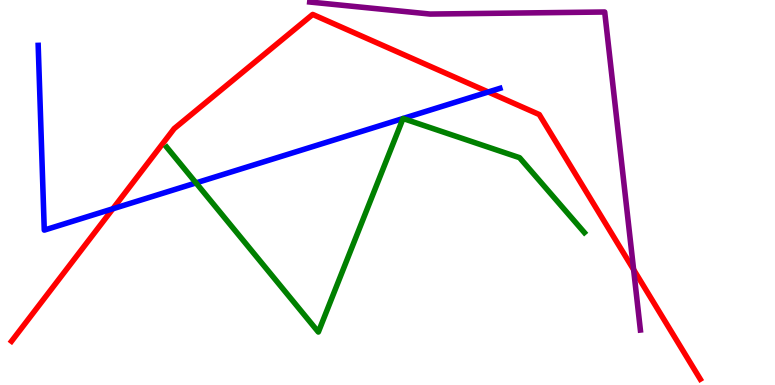[{'lines': ['blue', 'red'], 'intersections': [{'x': 1.46, 'y': 4.58}, {'x': 6.3, 'y': 7.61}]}, {'lines': ['green', 'red'], 'intersections': []}, {'lines': ['purple', 'red'], 'intersections': [{'x': 8.18, 'y': 3.0}]}, {'lines': ['blue', 'green'], 'intersections': [{'x': 2.53, 'y': 5.25}]}, {'lines': ['blue', 'purple'], 'intersections': []}, {'lines': ['green', 'purple'], 'intersections': []}]